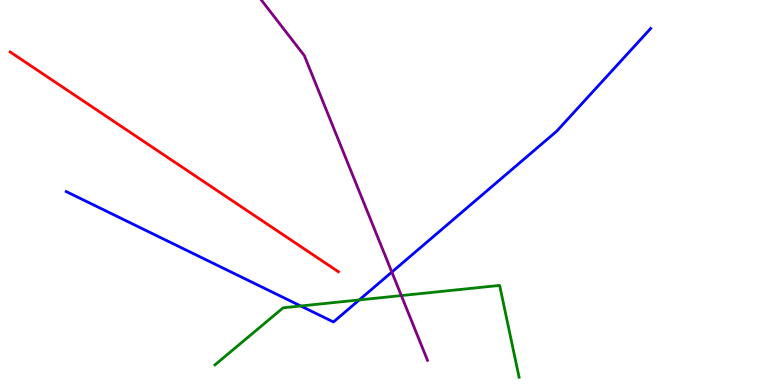[{'lines': ['blue', 'red'], 'intersections': []}, {'lines': ['green', 'red'], 'intersections': []}, {'lines': ['purple', 'red'], 'intersections': []}, {'lines': ['blue', 'green'], 'intersections': [{'x': 3.88, 'y': 2.05}, {'x': 4.64, 'y': 2.21}]}, {'lines': ['blue', 'purple'], 'intersections': [{'x': 5.06, 'y': 2.93}]}, {'lines': ['green', 'purple'], 'intersections': [{'x': 5.18, 'y': 2.32}]}]